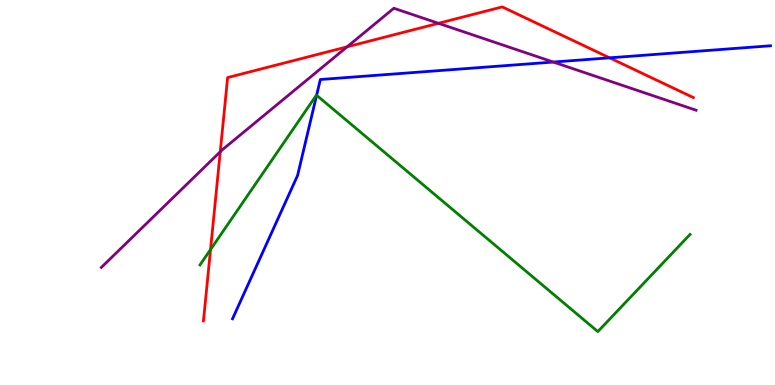[{'lines': ['blue', 'red'], 'intersections': [{'x': 7.87, 'y': 8.5}]}, {'lines': ['green', 'red'], 'intersections': [{'x': 2.72, 'y': 3.52}]}, {'lines': ['purple', 'red'], 'intersections': [{'x': 2.84, 'y': 6.06}, {'x': 4.48, 'y': 8.78}, {'x': 5.66, 'y': 9.39}]}, {'lines': ['blue', 'green'], 'intersections': [{'x': 4.09, 'y': 7.53}]}, {'lines': ['blue', 'purple'], 'intersections': [{'x': 7.14, 'y': 8.39}]}, {'lines': ['green', 'purple'], 'intersections': []}]